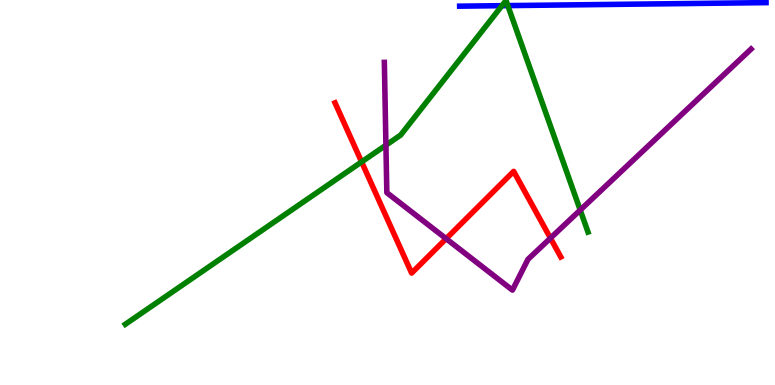[{'lines': ['blue', 'red'], 'intersections': []}, {'lines': ['green', 'red'], 'intersections': [{'x': 4.67, 'y': 5.79}]}, {'lines': ['purple', 'red'], 'intersections': [{'x': 5.76, 'y': 3.8}, {'x': 7.1, 'y': 3.81}]}, {'lines': ['blue', 'green'], 'intersections': [{'x': 6.48, 'y': 9.85}, {'x': 6.55, 'y': 9.85}]}, {'lines': ['blue', 'purple'], 'intersections': []}, {'lines': ['green', 'purple'], 'intersections': [{'x': 4.98, 'y': 6.23}, {'x': 7.49, 'y': 4.54}]}]